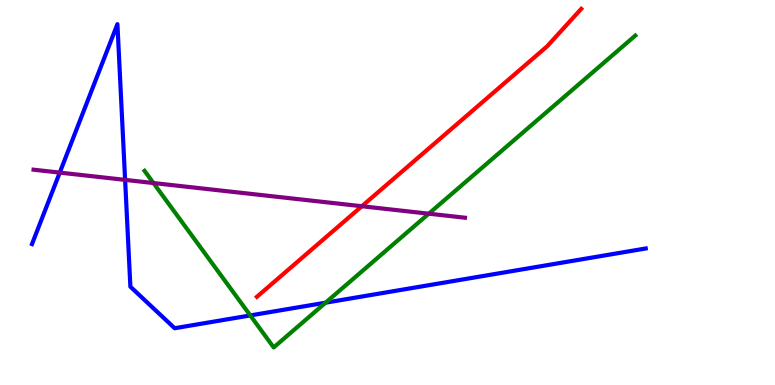[{'lines': ['blue', 'red'], 'intersections': []}, {'lines': ['green', 'red'], 'intersections': []}, {'lines': ['purple', 'red'], 'intersections': [{'x': 4.67, 'y': 4.64}]}, {'lines': ['blue', 'green'], 'intersections': [{'x': 3.23, 'y': 1.81}, {'x': 4.2, 'y': 2.14}]}, {'lines': ['blue', 'purple'], 'intersections': [{'x': 0.771, 'y': 5.52}, {'x': 1.61, 'y': 5.33}]}, {'lines': ['green', 'purple'], 'intersections': [{'x': 1.98, 'y': 5.25}, {'x': 5.53, 'y': 4.45}]}]